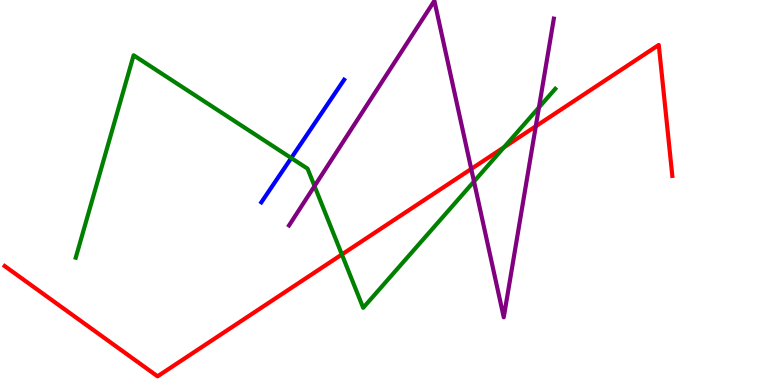[{'lines': ['blue', 'red'], 'intersections': []}, {'lines': ['green', 'red'], 'intersections': [{'x': 4.41, 'y': 3.39}, {'x': 6.5, 'y': 6.17}]}, {'lines': ['purple', 'red'], 'intersections': [{'x': 6.08, 'y': 5.61}, {'x': 6.91, 'y': 6.72}]}, {'lines': ['blue', 'green'], 'intersections': [{'x': 3.76, 'y': 5.9}]}, {'lines': ['blue', 'purple'], 'intersections': []}, {'lines': ['green', 'purple'], 'intersections': [{'x': 4.06, 'y': 5.17}, {'x': 6.12, 'y': 5.29}, {'x': 6.95, 'y': 7.21}]}]